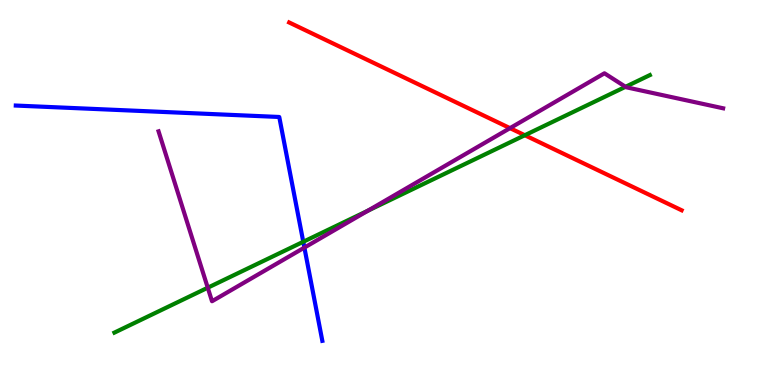[{'lines': ['blue', 'red'], 'intersections': []}, {'lines': ['green', 'red'], 'intersections': [{'x': 6.77, 'y': 6.49}]}, {'lines': ['purple', 'red'], 'intersections': [{'x': 6.58, 'y': 6.67}]}, {'lines': ['blue', 'green'], 'intersections': [{'x': 3.91, 'y': 3.72}]}, {'lines': ['blue', 'purple'], 'intersections': [{'x': 3.93, 'y': 3.57}]}, {'lines': ['green', 'purple'], 'intersections': [{'x': 2.68, 'y': 2.53}, {'x': 4.75, 'y': 4.53}, {'x': 8.07, 'y': 7.75}]}]